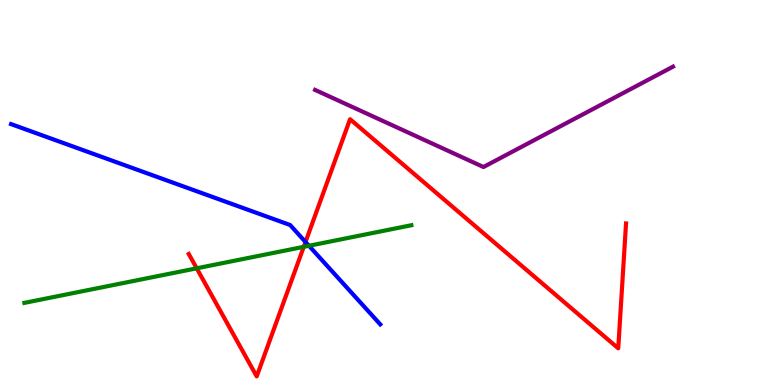[{'lines': ['blue', 'red'], 'intersections': [{'x': 3.94, 'y': 3.71}]}, {'lines': ['green', 'red'], 'intersections': [{'x': 2.54, 'y': 3.03}, {'x': 3.92, 'y': 3.59}]}, {'lines': ['purple', 'red'], 'intersections': []}, {'lines': ['blue', 'green'], 'intersections': [{'x': 3.99, 'y': 3.62}]}, {'lines': ['blue', 'purple'], 'intersections': []}, {'lines': ['green', 'purple'], 'intersections': []}]